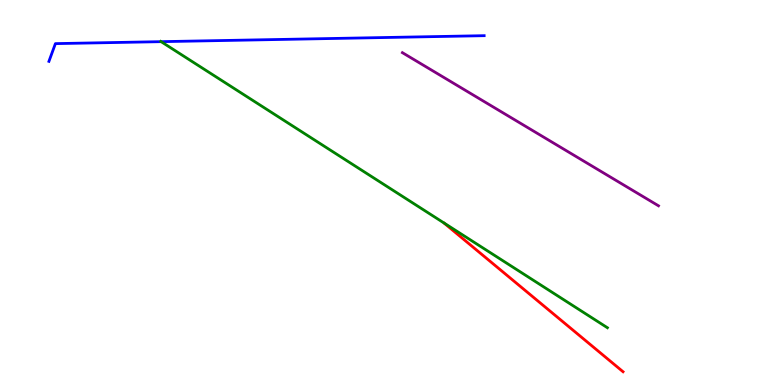[{'lines': ['blue', 'red'], 'intersections': []}, {'lines': ['green', 'red'], 'intersections': []}, {'lines': ['purple', 'red'], 'intersections': []}, {'lines': ['blue', 'green'], 'intersections': [{'x': 2.08, 'y': 8.92}]}, {'lines': ['blue', 'purple'], 'intersections': []}, {'lines': ['green', 'purple'], 'intersections': []}]